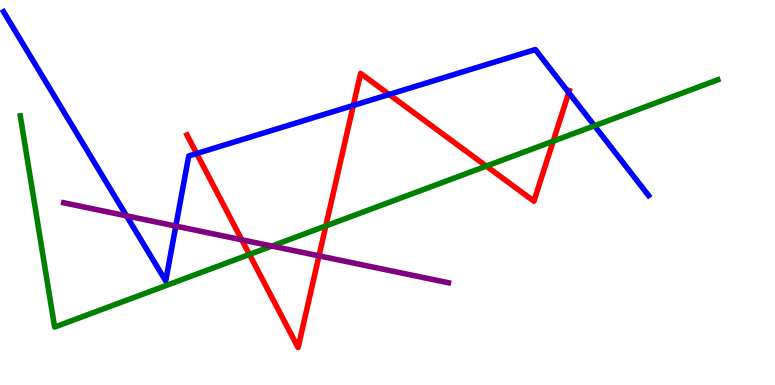[{'lines': ['blue', 'red'], 'intersections': [{'x': 2.54, 'y': 6.01}, {'x': 4.56, 'y': 7.26}, {'x': 5.02, 'y': 7.55}, {'x': 7.34, 'y': 7.59}]}, {'lines': ['green', 'red'], 'intersections': [{'x': 3.22, 'y': 3.39}, {'x': 4.2, 'y': 4.13}, {'x': 6.28, 'y': 5.69}, {'x': 7.14, 'y': 6.33}]}, {'lines': ['purple', 'red'], 'intersections': [{'x': 3.12, 'y': 3.77}, {'x': 4.12, 'y': 3.35}]}, {'lines': ['blue', 'green'], 'intersections': [{'x': 7.67, 'y': 6.73}]}, {'lines': ['blue', 'purple'], 'intersections': [{'x': 1.63, 'y': 4.39}, {'x': 2.27, 'y': 4.13}]}, {'lines': ['green', 'purple'], 'intersections': [{'x': 3.51, 'y': 3.61}]}]